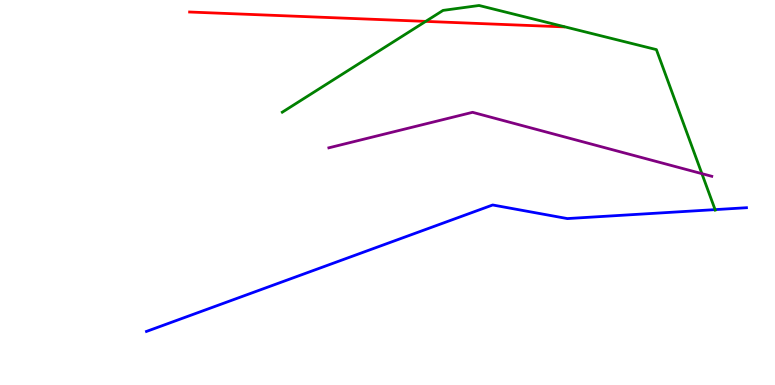[{'lines': ['blue', 'red'], 'intersections': []}, {'lines': ['green', 'red'], 'intersections': [{'x': 5.49, 'y': 9.44}]}, {'lines': ['purple', 'red'], 'intersections': []}, {'lines': ['blue', 'green'], 'intersections': [{'x': 9.23, 'y': 4.56}]}, {'lines': ['blue', 'purple'], 'intersections': []}, {'lines': ['green', 'purple'], 'intersections': [{'x': 9.06, 'y': 5.49}]}]